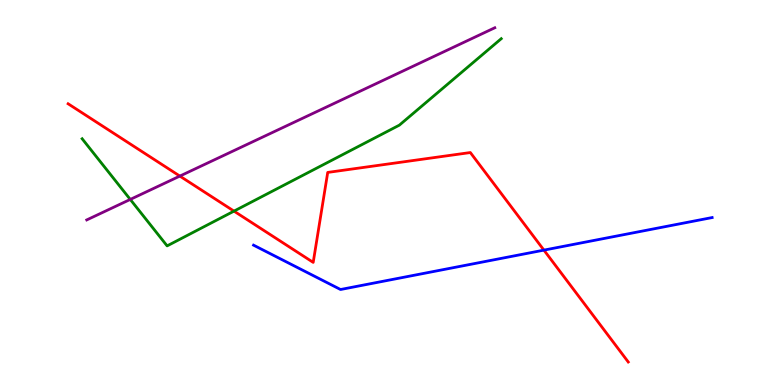[{'lines': ['blue', 'red'], 'intersections': [{'x': 7.02, 'y': 3.5}]}, {'lines': ['green', 'red'], 'intersections': [{'x': 3.02, 'y': 4.52}]}, {'lines': ['purple', 'red'], 'intersections': [{'x': 2.32, 'y': 5.43}]}, {'lines': ['blue', 'green'], 'intersections': []}, {'lines': ['blue', 'purple'], 'intersections': []}, {'lines': ['green', 'purple'], 'intersections': [{'x': 1.68, 'y': 4.82}]}]